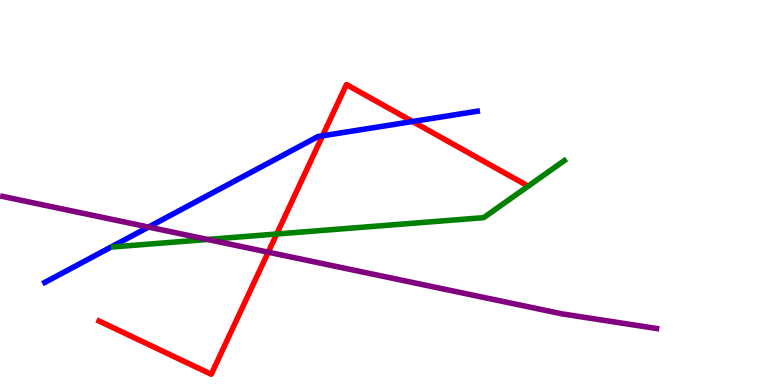[{'lines': ['blue', 'red'], 'intersections': [{'x': 4.16, 'y': 6.47}, {'x': 5.32, 'y': 6.84}]}, {'lines': ['green', 'red'], 'intersections': [{'x': 3.57, 'y': 3.92}]}, {'lines': ['purple', 'red'], 'intersections': [{'x': 3.46, 'y': 3.45}]}, {'lines': ['blue', 'green'], 'intersections': []}, {'lines': ['blue', 'purple'], 'intersections': [{'x': 1.92, 'y': 4.1}]}, {'lines': ['green', 'purple'], 'intersections': [{'x': 2.68, 'y': 3.78}]}]